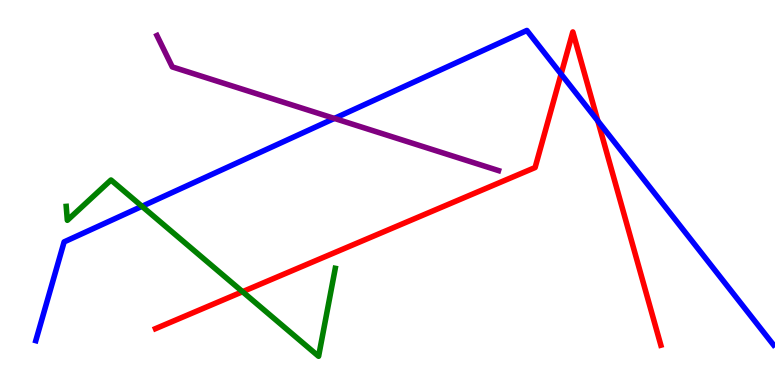[{'lines': ['blue', 'red'], 'intersections': [{'x': 7.24, 'y': 8.08}, {'x': 7.71, 'y': 6.86}]}, {'lines': ['green', 'red'], 'intersections': [{'x': 3.13, 'y': 2.42}]}, {'lines': ['purple', 'red'], 'intersections': []}, {'lines': ['blue', 'green'], 'intersections': [{'x': 1.83, 'y': 4.64}]}, {'lines': ['blue', 'purple'], 'intersections': [{'x': 4.31, 'y': 6.92}]}, {'lines': ['green', 'purple'], 'intersections': []}]